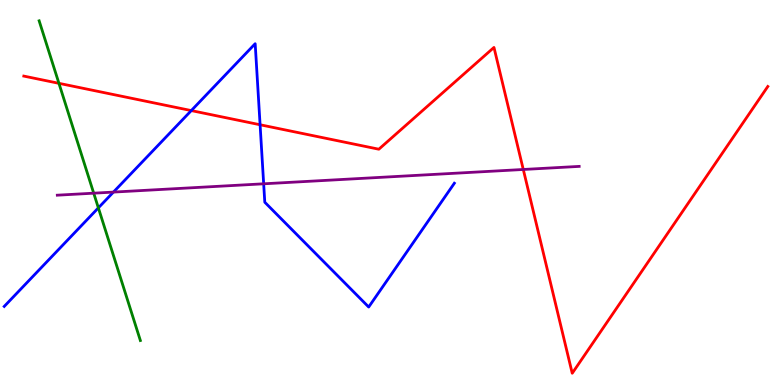[{'lines': ['blue', 'red'], 'intersections': [{'x': 2.47, 'y': 7.13}, {'x': 3.36, 'y': 6.76}]}, {'lines': ['green', 'red'], 'intersections': [{'x': 0.76, 'y': 7.84}]}, {'lines': ['purple', 'red'], 'intersections': [{'x': 6.75, 'y': 5.6}]}, {'lines': ['blue', 'green'], 'intersections': [{'x': 1.27, 'y': 4.6}]}, {'lines': ['blue', 'purple'], 'intersections': [{'x': 1.46, 'y': 5.01}, {'x': 3.4, 'y': 5.23}]}, {'lines': ['green', 'purple'], 'intersections': [{'x': 1.21, 'y': 4.98}]}]